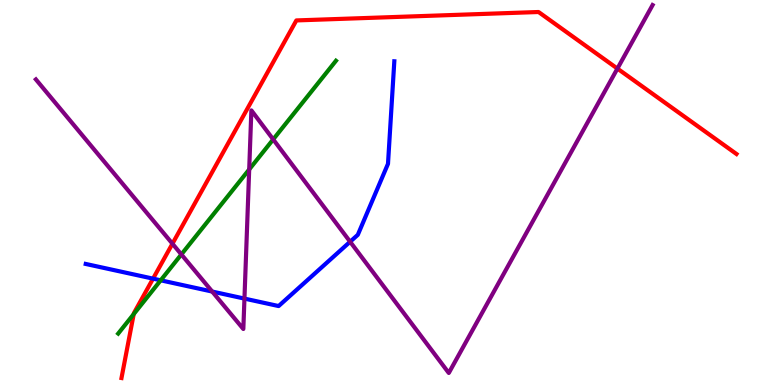[{'lines': ['blue', 'red'], 'intersections': [{'x': 1.97, 'y': 2.76}]}, {'lines': ['green', 'red'], 'intersections': [{'x': 1.73, 'y': 1.84}]}, {'lines': ['purple', 'red'], 'intersections': [{'x': 2.23, 'y': 3.67}, {'x': 7.97, 'y': 8.22}]}, {'lines': ['blue', 'green'], 'intersections': [{'x': 2.07, 'y': 2.72}]}, {'lines': ['blue', 'purple'], 'intersections': [{'x': 2.74, 'y': 2.43}, {'x': 3.15, 'y': 2.24}, {'x': 4.52, 'y': 3.72}]}, {'lines': ['green', 'purple'], 'intersections': [{'x': 2.34, 'y': 3.39}, {'x': 3.22, 'y': 5.6}, {'x': 3.53, 'y': 6.38}]}]